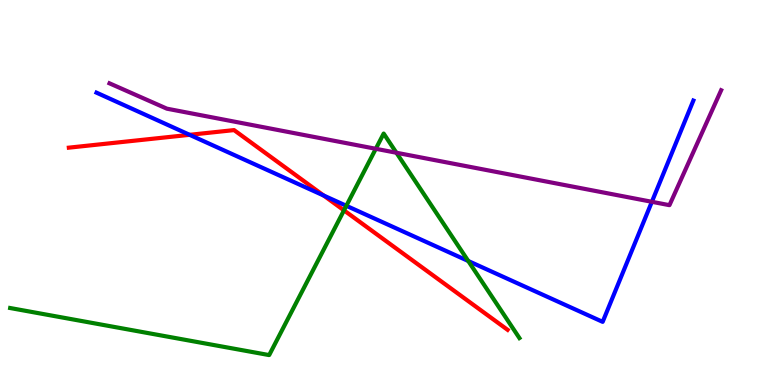[{'lines': ['blue', 'red'], 'intersections': [{'x': 2.45, 'y': 6.5}, {'x': 4.18, 'y': 4.92}]}, {'lines': ['green', 'red'], 'intersections': [{'x': 4.44, 'y': 4.54}]}, {'lines': ['purple', 'red'], 'intersections': []}, {'lines': ['blue', 'green'], 'intersections': [{'x': 4.47, 'y': 4.65}, {'x': 6.04, 'y': 3.22}]}, {'lines': ['blue', 'purple'], 'intersections': [{'x': 8.41, 'y': 4.76}]}, {'lines': ['green', 'purple'], 'intersections': [{'x': 4.85, 'y': 6.14}, {'x': 5.11, 'y': 6.03}]}]